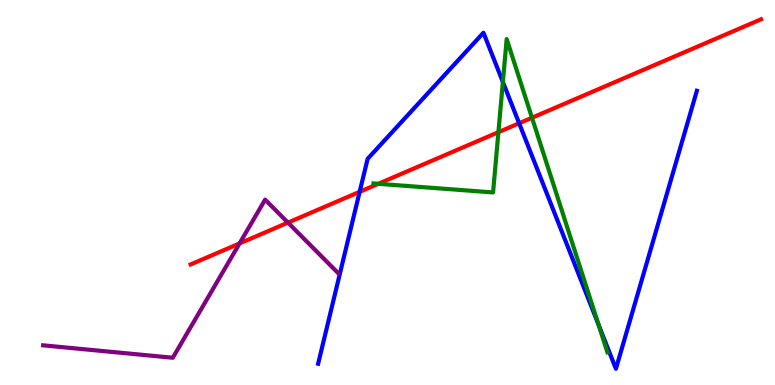[{'lines': ['blue', 'red'], 'intersections': [{'x': 4.64, 'y': 5.02}, {'x': 6.7, 'y': 6.8}]}, {'lines': ['green', 'red'], 'intersections': [{'x': 4.88, 'y': 5.23}, {'x': 6.43, 'y': 6.57}, {'x': 6.86, 'y': 6.94}]}, {'lines': ['purple', 'red'], 'intersections': [{'x': 3.09, 'y': 3.68}, {'x': 3.72, 'y': 4.22}]}, {'lines': ['blue', 'green'], 'intersections': [{'x': 6.49, 'y': 7.87}, {'x': 7.72, 'y': 1.56}]}, {'lines': ['blue', 'purple'], 'intersections': []}, {'lines': ['green', 'purple'], 'intersections': []}]